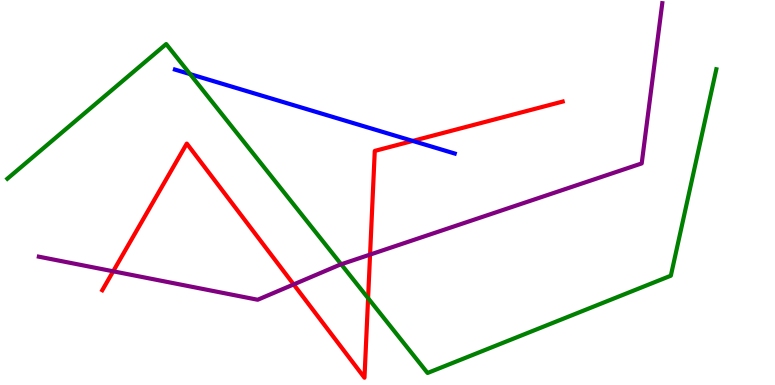[{'lines': ['blue', 'red'], 'intersections': [{'x': 5.33, 'y': 6.34}]}, {'lines': ['green', 'red'], 'intersections': [{'x': 4.75, 'y': 2.26}]}, {'lines': ['purple', 'red'], 'intersections': [{'x': 1.46, 'y': 2.95}, {'x': 3.79, 'y': 2.61}, {'x': 4.78, 'y': 3.39}]}, {'lines': ['blue', 'green'], 'intersections': [{'x': 2.45, 'y': 8.08}]}, {'lines': ['blue', 'purple'], 'intersections': []}, {'lines': ['green', 'purple'], 'intersections': [{'x': 4.4, 'y': 3.14}]}]